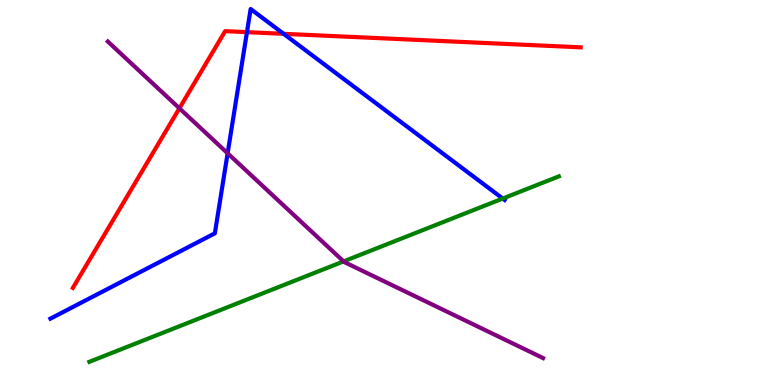[{'lines': ['blue', 'red'], 'intersections': [{'x': 3.19, 'y': 9.17}, {'x': 3.66, 'y': 9.12}]}, {'lines': ['green', 'red'], 'intersections': []}, {'lines': ['purple', 'red'], 'intersections': [{'x': 2.31, 'y': 7.19}]}, {'lines': ['blue', 'green'], 'intersections': [{'x': 6.49, 'y': 4.84}]}, {'lines': ['blue', 'purple'], 'intersections': [{'x': 2.94, 'y': 6.02}]}, {'lines': ['green', 'purple'], 'intersections': [{'x': 4.43, 'y': 3.21}]}]